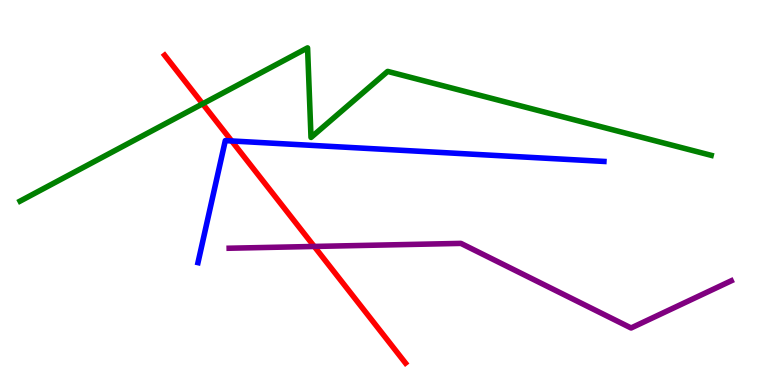[{'lines': ['blue', 'red'], 'intersections': [{'x': 2.99, 'y': 6.34}]}, {'lines': ['green', 'red'], 'intersections': [{'x': 2.61, 'y': 7.3}]}, {'lines': ['purple', 'red'], 'intersections': [{'x': 4.05, 'y': 3.6}]}, {'lines': ['blue', 'green'], 'intersections': []}, {'lines': ['blue', 'purple'], 'intersections': []}, {'lines': ['green', 'purple'], 'intersections': []}]